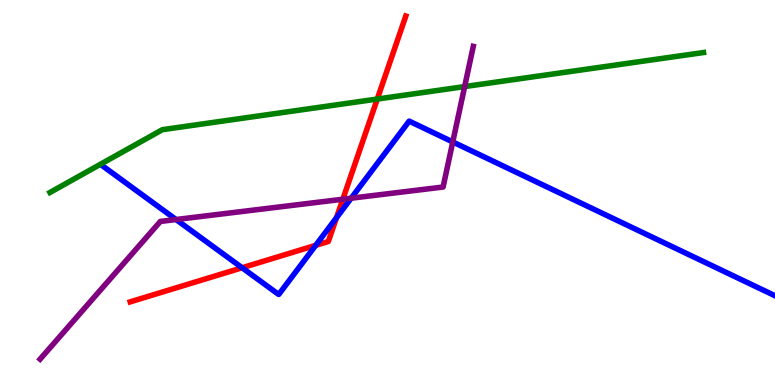[{'lines': ['blue', 'red'], 'intersections': [{'x': 3.12, 'y': 3.05}, {'x': 4.07, 'y': 3.63}, {'x': 4.34, 'y': 4.34}]}, {'lines': ['green', 'red'], 'intersections': [{'x': 4.87, 'y': 7.43}]}, {'lines': ['purple', 'red'], 'intersections': [{'x': 4.42, 'y': 4.83}]}, {'lines': ['blue', 'green'], 'intersections': []}, {'lines': ['blue', 'purple'], 'intersections': [{'x': 2.27, 'y': 4.3}, {'x': 4.53, 'y': 4.85}, {'x': 5.84, 'y': 6.31}]}, {'lines': ['green', 'purple'], 'intersections': [{'x': 6.0, 'y': 7.75}]}]